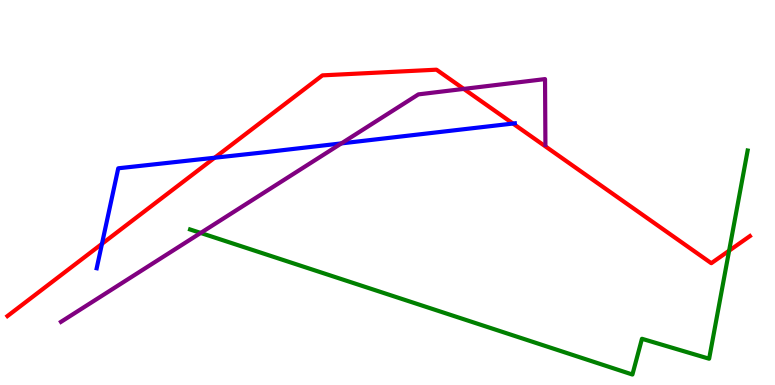[{'lines': ['blue', 'red'], 'intersections': [{'x': 1.32, 'y': 3.67}, {'x': 2.77, 'y': 5.9}, {'x': 6.62, 'y': 6.79}]}, {'lines': ['green', 'red'], 'intersections': [{'x': 9.41, 'y': 3.49}]}, {'lines': ['purple', 'red'], 'intersections': [{'x': 5.98, 'y': 7.69}]}, {'lines': ['blue', 'green'], 'intersections': []}, {'lines': ['blue', 'purple'], 'intersections': [{'x': 4.41, 'y': 6.28}]}, {'lines': ['green', 'purple'], 'intersections': [{'x': 2.59, 'y': 3.95}]}]